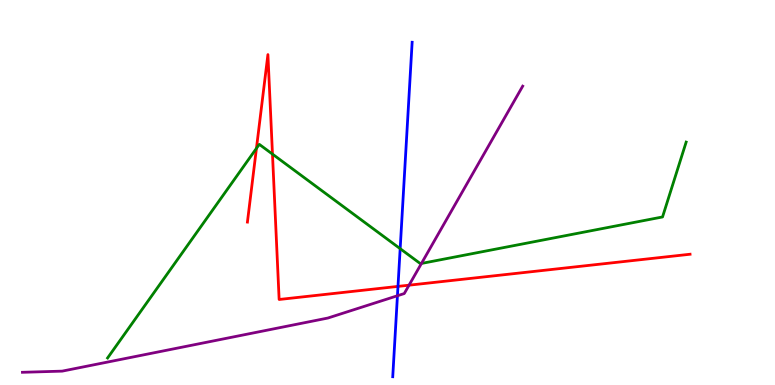[{'lines': ['blue', 'red'], 'intersections': [{'x': 5.14, 'y': 2.56}]}, {'lines': ['green', 'red'], 'intersections': [{'x': 3.31, 'y': 6.15}, {'x': 3.52, 'y': 6.0}]}, {'lines': ['purple', 'red'], 'intersections': [{'x': 5.28, 'y': 2.59}]}, {'lines': ['blue', 'green'], 'intersections': [{'x': 5.16, 'y': 3.54}]}, {'lines': ['blue', 'purple'], 'intersections': [{'x': 5.13, 'y': 2.32}]}, {'lines': ['green', 'purple'], 'intersections': [{'x': 5.44, 'y': 3.16}]}]